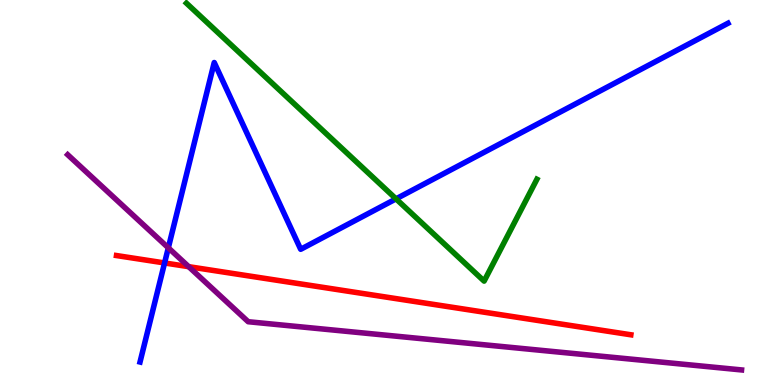[{'lines': ['blue', 'red'], 'intersections': [{'x': 2.12, 'y': 3.17}]}, {'lines': ['green', 'red'], 'intersections': []}, {'lines': ['purple', 'red'], 'intersections': [{'x': 2.43, 'y': 3.07}]}, {'lines': ['blue', 'green'], 'intersections': [{'x': 5.11, 'y': 4.83}]}, {'lines': ['blue', 'purple'], 'intersections': [{'x': 2.17, 'y': 3.56}]}, {'lines': ['green', 'purple'], 'intersections': []}]